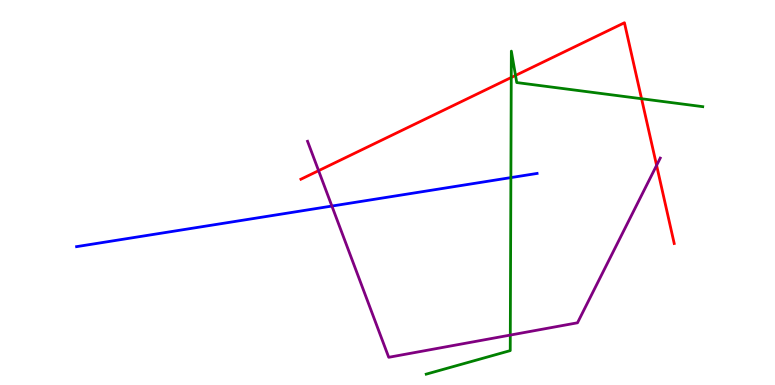[{'lines': ['blue', 'red'], 'intersections': []}, {'lines': ['green', 'red'], 'intersections': [{'x': 6.6, 'y': 7.99}, {'x': 6.65, 'y': 8.04}, {'x': 8.28, 'y': 7.44}]}, {'lines': ['purple', 'red'], 'intersections': [{'x': 4.11, 'y': 5.57}, {'x': 8.47, 'y': 5.7}]}, {'lines': ['blue', 'green'], 'intersections': [{'x': 6.59, 'y': 5.39}]}, {'lines': ['blue', 'purple'], 'intersections': [{'x': 4.28, 'y': 4.65}]}, {'lines': ['green', 'purple'], 'intersections': [{'x': 6.58, 'y': 1.3}]}]